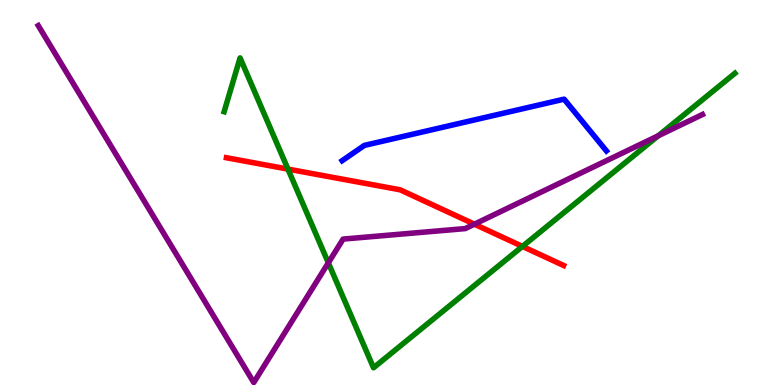[{'lines': ['blue', 'red'], 'intersections': []}, {'lines': ['green', 'red'], 'intersections': [{'x': 3.72, 'y': 5.61}, {'x': 6.74, 'y': 3.6}]}, {'lines': ['purple', 'red'], 'intersections': [{'x': 6.12, 'y': 4.18}]}, {'lines': ['blue', 'green'], 'intersections': []}, {'lines': ['blue', 'purple'], 'intersections': []}, {'lines': ['green', 'purple'], 'intersections': [{'x': 4.24, 'y': 3.17}, {'x': 8.49, 'y': 6.47}]}]